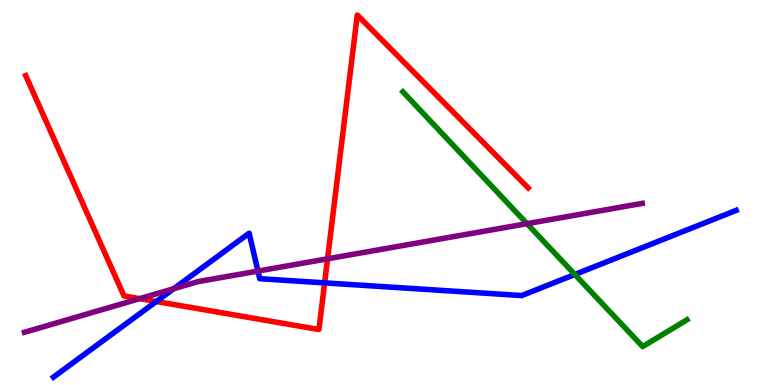[{'lines': ['blue', 'red'], 'intersections': [{'x': 2.02, 'y': 2.17}, {'x': 4.19, 'y': 2.65}]}, {'lines': ['green', 'red'], 'intersections': []}, {'lines': ['purple', 'red'], 'intersections': [{'x': 1.8, 'y': 2.24}, {'x': 4.23, 'y': 3.28}]}, {'lines': ['blue', 'green'], 'intersections': [{'x': 7.42, 'y': 2.87}]}, {'lines': ['blue', 'purple'], 'intersections': [{'x': 2.24, 'y': 2.5}, {'x': 3.33, 'y': 2.96}]}, {'lines': ['green', 'purple'], 'intersections': [{'x': 6.8, 'y': 4.19}]}]